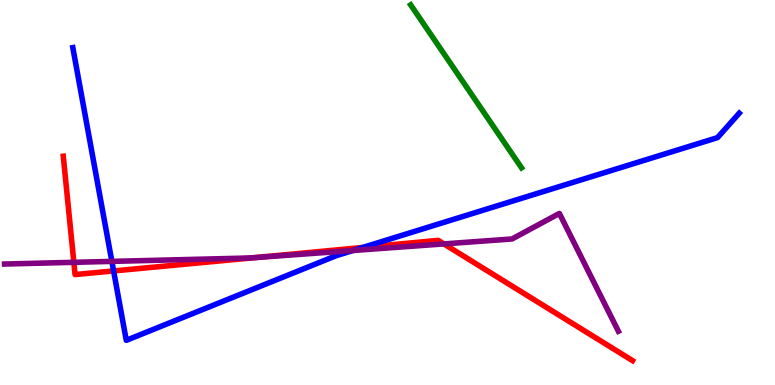[{'lines': ['blue', 'red'], 'intersections': [{'x': 1.47, 'y': 2.96}, {'x': 4.68, 'y': 3.57}]}, {'lines': ['green', 'red'], 'intersections': []}, {'lines': ['purple', 'red'], 'intersections': [{'x': 0.953, 'y': 3.19}, {'x': 3.29, 'y': 3.31}, {'x': 5.73, 'y': 3.66}]}, {'lines': ['blue', 'green'], 'intersections': []}, {'lines': ['blue', 'purple'], 'intersections': [{'x': 1.44, 'y': 3.21}, {'x': 4.55, 'y': 3.49}]}, {'lines': ['green', 'purple'], 'intersections': []}]